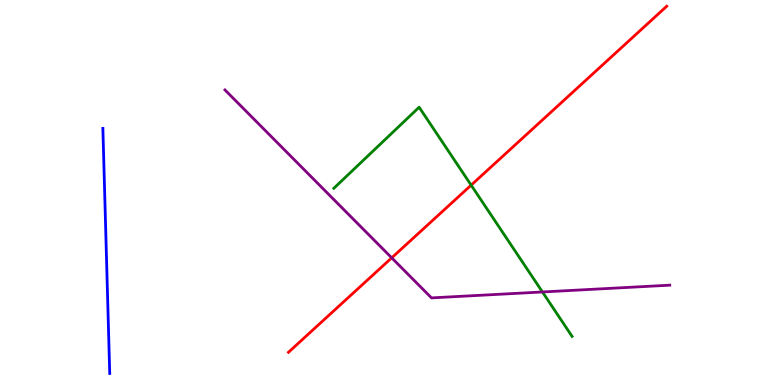[{'lines': ['blue', 'red'], 'intersections': []}, {'lines': ['green', 'red'], 'intersections': [{'x': 6.08, 'y': 5.19}]}, {'lines': ['purple', 'red'], 'intersections': [{'x': 5.05, 'y': 3.3}]}, {'lines': ['blue', 'green'], 'intersections': []}, {'lines': ['blue', 'purple'], 'intersections': []}, {'lines': ['green', 'purple'], 'intersections': [{'x': 7.0, 'y': 2.42}]}]